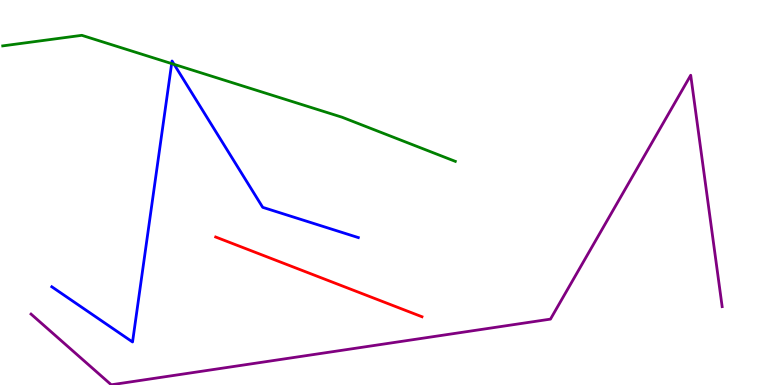[{'lines': ['blue', 'red'], 'intersections': []}, {'lines': ['green', 'red'], 'intersections': []}, {'lines': ['purple', 'red'], 'intersections': []}, {'lines': ['blue', 'green'], 'intersections': [{'x': 2.21, 'y': 8.35}, {'x': 2.25, 'y': 8.33}]}, {'lines': ['blue', 'purple'], 'intersections': []}, {'lines': ['green', 'purple'], 'intersections': []}]